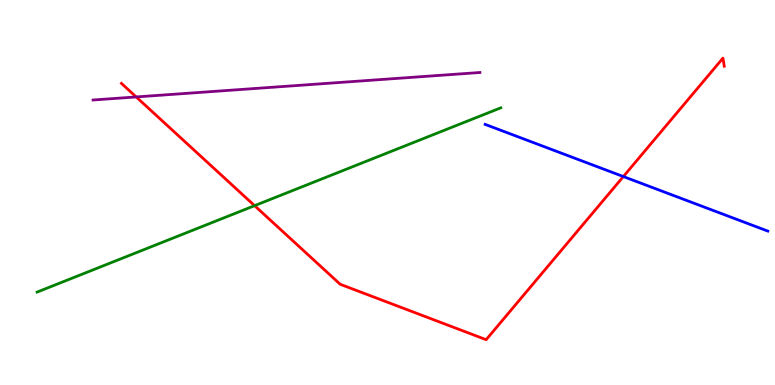[{'lines': ['blue', 'red'], 'intersections': [{'x': 8.04, 'y': 5.41}]}, {'lines': ['green', 'red'], 'intersections': [{'x': 3.29, 'y': 4.66}]}, {'lines': ['purple', 'red'], 'intersections': [{'x': 1.76, 'y': 7.48}]}, {'lines': ['blue', 'green'], 'intersections': []}, {'lines': ['blue', 'purple'], 'intersections': []}, {'lines': ['green', 'purple'], 'intersections': []}]